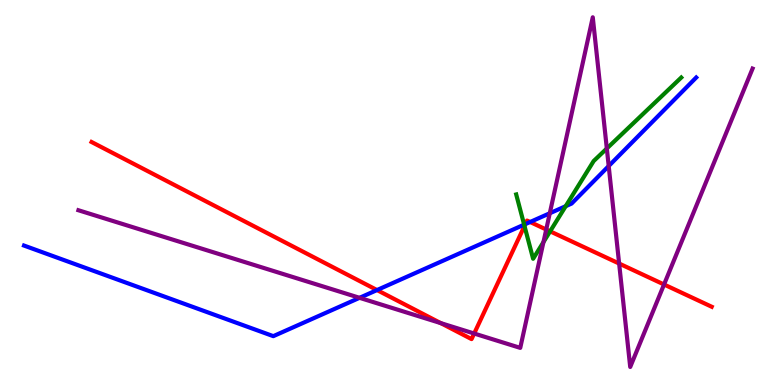[{'lines': ['blue', 'red'], 'intersections': [{'x': 4.86, 'y': 2.47}, {'x': 6.78, 'y': 4.18}, {'x': 6.84, 'y': 4.23}]}, {'lines': ['green', 'red'], 'intersections': [{'x': 6.77, 'y': 4.13}, {'x': 7.1, 'y': 3.99}]}, {'lines': ['purple', 'red'], 'intersections': [{'x': 5.69, 'y': 1.61}, {'x': 6.12, 'y': 1.34}, {'x': 7.05, 'y': 4.04}, {'x': 7.99, 'y': 3.15}, {'x': 8.57, 'y': 2.61}]}, {'lines': ['blue', 'green'], 'intersections': [{'x': 6.76, 'y': 4.16}, {'x': 7.3, 'y': 4.64}]}, {'lines': ['blue', 'purple'], 'intersections': [{'x': 4.64, 'y': 2.26}, {'x': 7.09, 'y': 4.46}, {'x': 7.85, 'y': 5.69}]}, {'lines': ['green', 'purple'], 'intersections': [{'x': 7.01, 'y': 3.71}, {'x': 7.83, 'y': 6.14}]}]